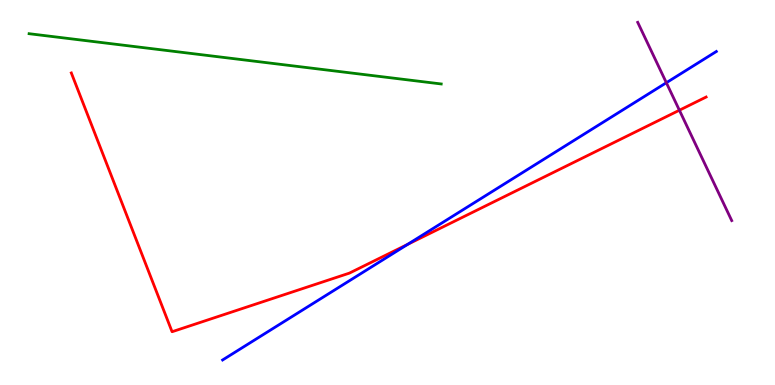[{'lines': ['blue', 'red'], 'intersections': [{'x': 5.26, 'y': 3.65}]}, {'lines': ['green', 'red'], 'intersections': []}, {'lines': ['purple', 'red'], 'intersections': [{'x': 8.77, 'y': 7.14}]}, {'lines': ['blue', 'green'], 'intersections': []}, {'lines': ['blue', 'purple'], 'intersections': [{'x': 8.6, 'y': 7.85}]}, {'lines': ['green', 'purple'], 'intersections': []}]